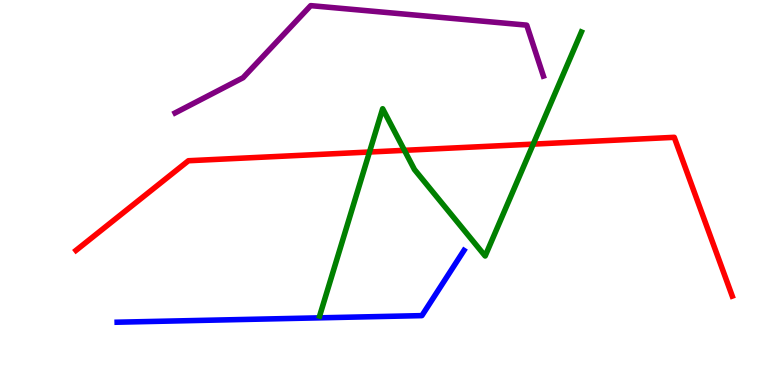[{'lines': ['blue', 'red'], 'intersections': []}, {'lines': ['green', 'red'], 'intersections': [{'x': 4.77, 'y': 6.05}, {'x': 5.22, 'y': 6.1}, {'x': 6.88, 'y': 6.26}]}, {'lines': ['purple', 'red'], 'intersections': []}, {'lines': ['blue', 'green'], 'intersections': []}, {'lines': ['blue', 'purple'], 'intersections': []}, {'lines': ['green', 'purple'], 'intersections': []}]